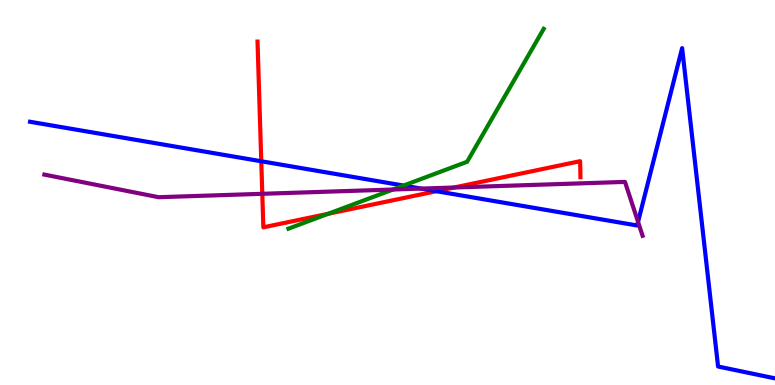[{'lines': ['blue', 'red'], 'intersections': [{'x': 3.37, 'y': 5.81}, {'x': 5.63, 'y': 5.03}]}, {'lines': ['green', 'red'], 'intersections': [{'x': 4.23, 'y': 4.45}]}, {'lines': ['purple', 'red'], 'intersections': [{'x': 3.38, 'y': 4.97}, {'x': 5.86, 'y': 5.13}]}, {'lines': ['blue', 'green'], 'intersections': [{'x': 5.21, 'y': 5.18}]}, {'lines': ['blue', 'purple'], 'intersections': [{'x': 5.43, 'y': 5.1}, {'x': 8.23, 'y': 4.24}]}, {'lines': ['green', 'purple'], 'intersections': [{'x': 5.07, 'y': 5.08}]}]